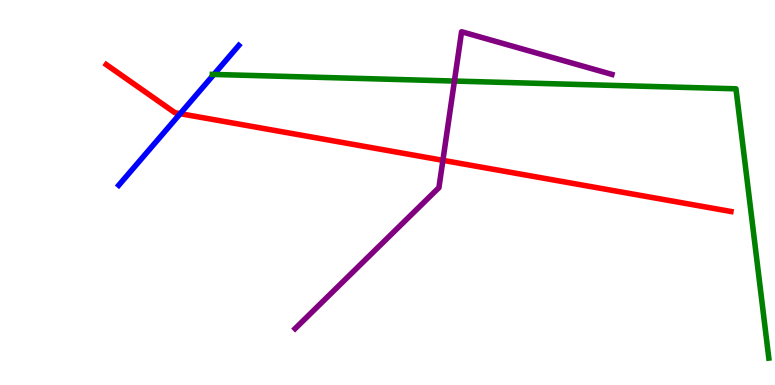[{'lines': ['blue', 'red'], 'intersections': [{'x': 2.33, 'y': 7.05}]}, {'lines': ['green', 'red'], 'intersections': []}, {'lines': ['purple', 'red'], 'intersections': [{'x': 5.71, 'y': 5.84}]}, {'lines': ['blue', 'green'], 'intersections': [{'x': 2.76, 'y': 8.07}]}, {'lines': ['blue', 'purple'], 'intersections': []}, {'lines': ['green', 'purple'], 'intersections': [{'x': 5.86, 'y': 7.89}]}]